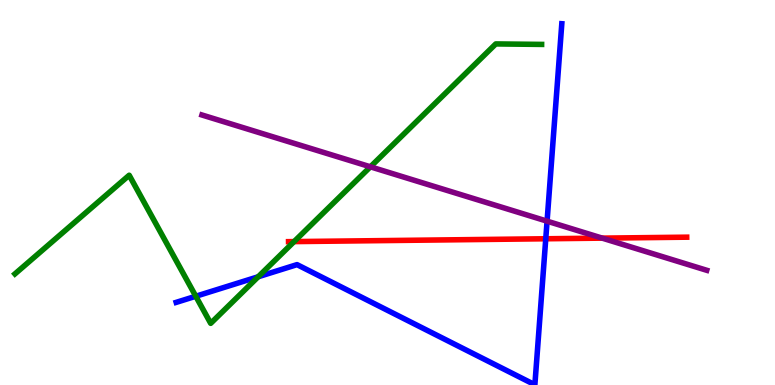[{'lines': ['blue', 'red'], 'intersections': [{'x': 7.04, 'y': 3.8}]}, {'lines': ['green', 'red'], 'intersections': [{'x': 3.79, 'y': 3.72}]}, {'lines': ['purple', 'red'], 'intersections': [{'x': 7.77, 'y': 3.81}]}, {'lines': ['blue', 'green'], 'intersections': [{'x': 2.53, 'y': 2.31}, {'x': 3.33, 'y': 2.81}]}, {'lines': ['blue', 'purple'], 'intersections': [{'x': 7.06, 'y': 4.26}]}, {'lines': ['green', 'purple'], 'intersections': [{'x': 4.78, 'y': 5.67}]}]